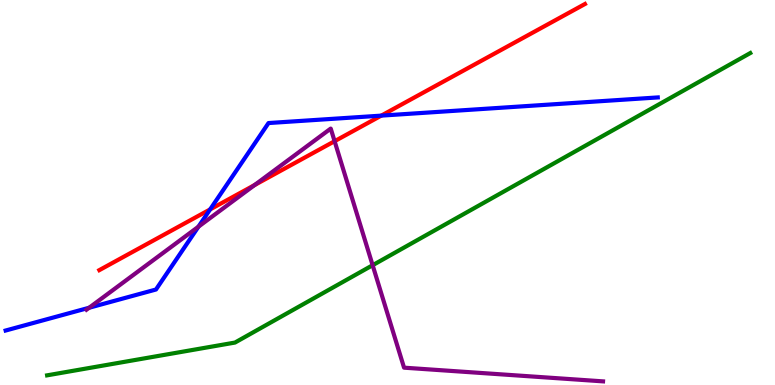[{'lines': ['blue', 'red'], 'intersections': [{'x': 2.71, 'y': 4.56}, {'x': 4.92, 'y': 7.0}]}, {'lines': ['green', 'red'], 'intersections': []}, {'lines': ['purple', 'red'], 'intersections': [{'x': 3.29, 'y': 5.19}, {'x': 4.32, 'y': 6.33}]}, {'lines': ['blue', 'green'], 'intersections': []}, {'lines': ['blue', 'purple'], 'intersections': [{'x': 1.15, 'y': 2.01}, {'x': 2.56, 'y': 4.11}]}, {'lines': ['green', 'purple'], 'intersections': [{'x': 4.81, 'y': 3.11}]}]